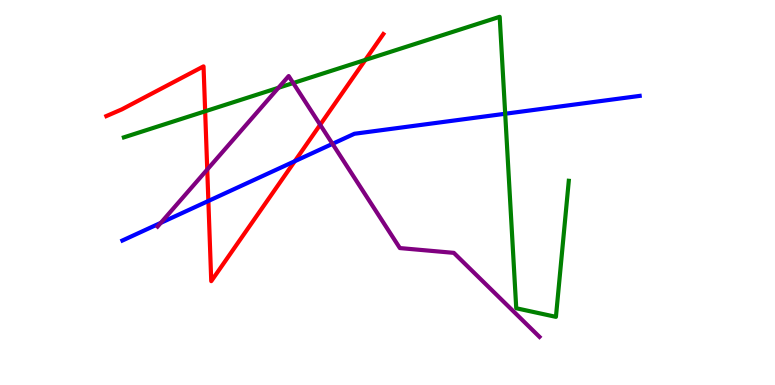[{'lines': ['blue', 'red'], 'intersections': [{'x': 2.69, 'y': 4.78}, {'x': 3.8, 'y': 5.81}]}, {'lines': ['green', 'red'], 'intersections': [{'x': 2.65, 'y': 7.11}, {'x': 4.71, 'y': 8.44}]}, {'lines': ['purple', 'red'], 'intersections': [{'x': 2.67, 'y': 5.6}, {'x': 4.13, 'y': 6.76}]}, {'lines': ['blue', 'green'], 'intersections': [{'x': 6.52, 'y': 7.05}]}, {'lines': ['blue', 'purple'], 'intersections': [{'x': 2.08, 'y': 4.21}, {'x': 4.29, 'y': 6.26}]}, {'lines': ['green', 'purple'], 'intersections': [{'x': 3.59, 'y': 7.72}, {'x': 3.78, 'y': 7.84}]}]